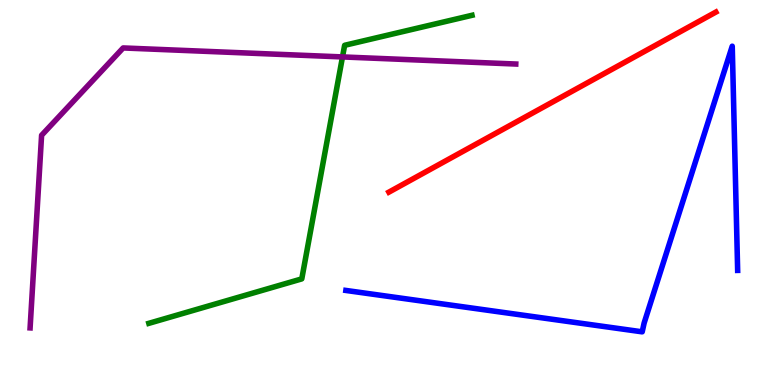[{'lines': ['blue', 'red'], 'intersections': []}, {'lines': ['green', 'red'], 'intersections': []}, {'lines': ['purple', 'red'], 'intersections': []}, {'lines': ['blue', 'green'], 'intersections': []}, {'lines': ['blue', 'purple'], 'intersections': []}, {'lines': ['green', 'purple'], 'intersections': [{'x': 4.42, 'y': 8.52}]}]